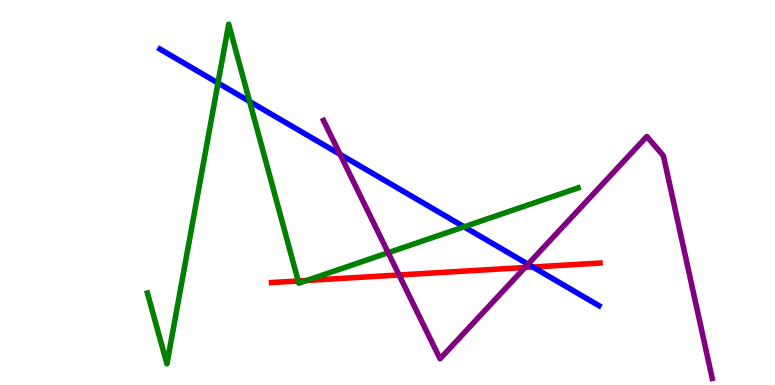[{'lines': ['blue', 'red'], 'intersections': [{'x': 6.88, 'y': 3.06}]}, {'lines': ['green', 'red'], 'intersections': [{'x': 3.85, 'y': 2.7}, {'x': 3.96, 'y': 2.72}]}, {'lines': ['purple', 'red'], 'intersections': [{'x': 5.15, 'y': 2.86}, {'x': 6.77, 'y': 3.05}]}, {'lines': ['blue', 'green'], 'intersections': [{'x': 2.81, 'y': 7.84}, {'x': 3.22, 'y': 7.36}, {'x': 5.99, 'y': 4.11}]}, {'lines': ['blue', 'purple'], 'intersections': [{'x': 4.39, 'y': 5.99}, {'x': 6.81, 'y': 3.14}]}, {'lines': ['green', 'purple'], 'intersections': [{'x': 5.01, 'y': 3.44}]}]